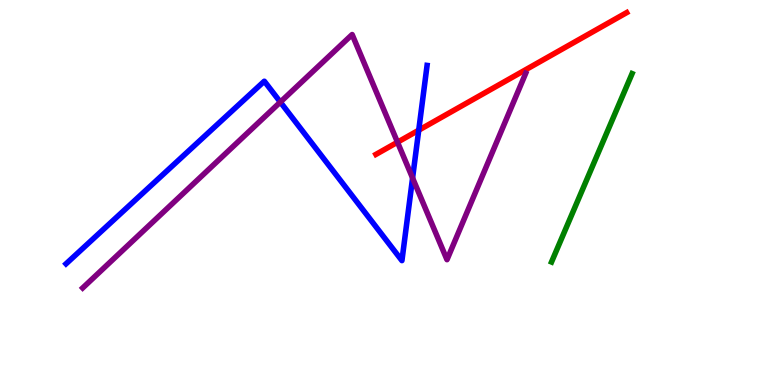[{'lines': ['blue', 'red'], 'intersections': [{'x': 5.4, 'y': 6.62}]}, {'lines': ['green', 'red'], 'intersections': []}, {'lines': ['purple', 'red'], 'intersections': [{'x': 5.13, 'y': 6.31}]}, {'lines': ['blue', 'green'], 'intersections': []}, {'lines': ['blue', 'purple'], 'intersections': [{'x': 3.62, 'y': 7.35}, {'x': 5.32, 'y': 5.38}]}, {'lines': ['green', 'purple'], 'intersections': []}]